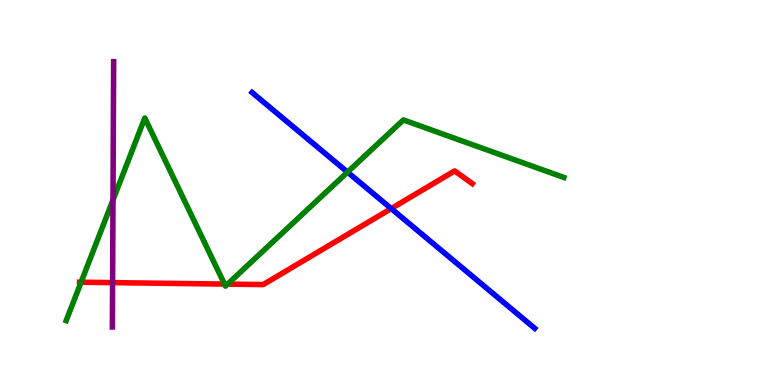[{'lines': ['blue', 'red'], 'intersections': [{'x': 5.05, 'y': 4.58}]}, {'lines': ['green', 'red'], 'intersections': [{'x': 1.05, 'y': 2.67}, {'x': 2.9, 'y': 2.62}, {'x': 2.94, 'y': 2.62}]}, {'lines': ['purple', 'red'], 'intersections': [{'x': 1.45, 'y': 2.66}]}, {'lines': ['blue', 'green'], 'intersections': [{'x': 4.48, 'y': 5.53}]}, {'lines': ['blue', 'purple'], 'intersections': []}, {'lines': ['green', 'purple'], 'intersections': [{'x': 1.46, 'y': 4.81}]}]